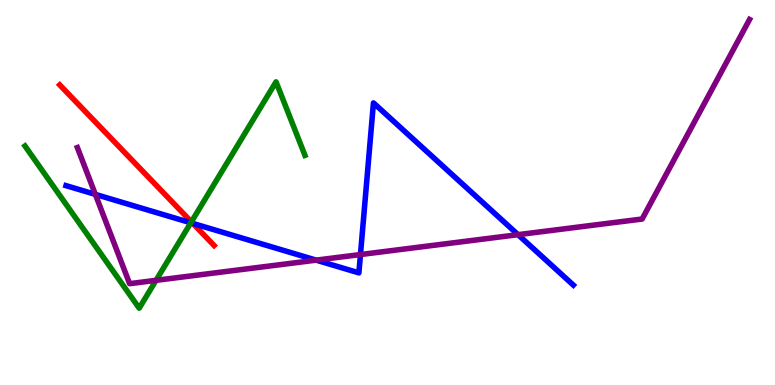[{'lines': ['blue', 'red'], 'intersections': [{'x': 2.49, 'y': 4.2}]}, {'lines': ['green', 'red'], 'intersections': [{'x': 2.47, 'y': 4.24}]}, {'lines': ['purple', 'red'], 'intersections': []}, {'lines': ['blue', 'green'], 'intersections': [{'x': 2.46, 'y': 4.21}]}, {'lines': ['blue', 'purple'], 'intersections': [{'x': 1.23, 'y': 4.95}, {'x': 4.08, 'y': 3.24}, {'x': 4.65, 'y': 3.39}, {'x': 6.68, 'y': 3.9}]}, {'lines': ['green', 'purple'], 'intersections': [{'x': 2.01, 'y': 2.72}]}]